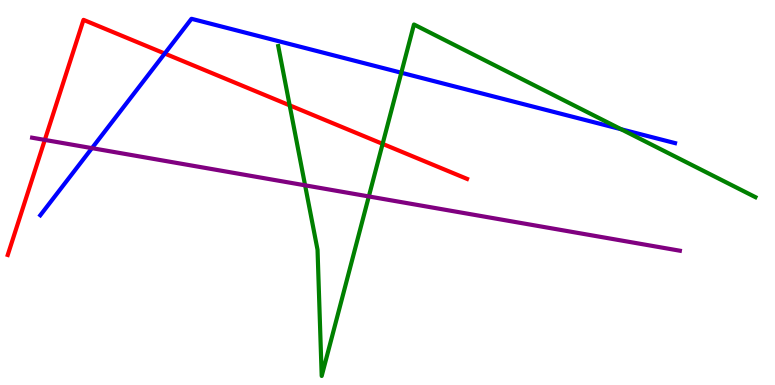[{'lines': ['blue', 'red'], 'intersections': [{'x': 2.13, 'y': 8.61}]}, {'lines': ['green', 'red'], 'intersections': [{'x': 3.74, 'y': 7.26}, {'x': 4.94, 'y': 6.26}]}, {'lines': ['purple', 'red'], 'intersections': [{'x': 0.578, 'y': 6.37}]}, {'lines': ['blue', 'green'], 'intersections': [{'x': 5.18, 'y': 8.11}, {'x': 8.01, 'y': 6.64}]}, {'lines': ['blue', 'purple'], 'intersections': [{'x': 1.19, 'y': 6.15}]}, {'lines': ['green', 'purple'], 'intersections': [{'x': 3.94, 'y': 5.19}, {'x': 4.76, 'y': 4.9}]}]